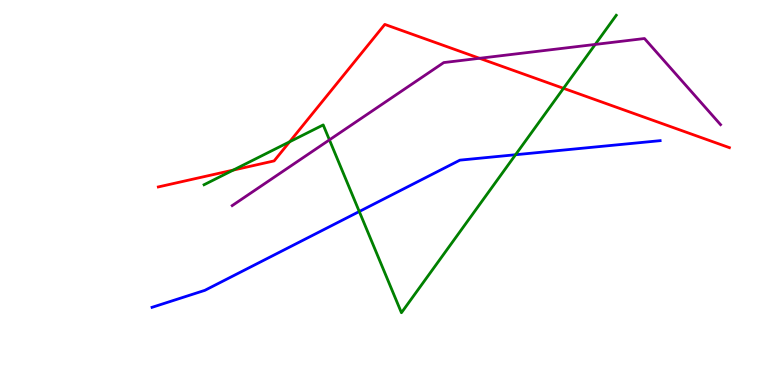[{'lines': ['blue', 'red'], 'intersections': []}, {'lines': ['green', 'red'], 'intersections': [{'x': 3.01, 'y': 5.58}, {'x': 3.74, 'y': 6.32}, {'x': 7.27, 'y': 7.71}]}, {'lines': ['purple', 'red'], 'intersections': [{'x': 6.19, 'y': 8.49}]}, {'lines': ['blue', 'green'], 'intersections': [{'x': 4.64, 'y': 4.51}, {'x': 6.65, 'y': 5.98}]}, {'lines': ['blue', 'purple'], 'intersections': []}, {'lines': ['green', 'purple'], 'intersections': [{'x': 4.25, 'y': 6.37}, {'x': 7.68, 'y': 8.85}]}]